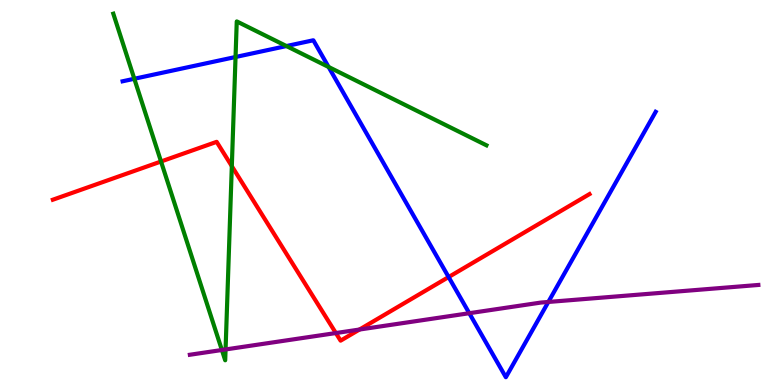[{'lines': ['blue', 'red'], 'intersections': [{'x': 5.79, 'y': 2.8}]}, {'lines': ['green', 'red'], 'intersections': [{'x': 2.08, 'y': 5.81}, {'x': 2.99, 'y': 5.68}]}, {'lines': ['purple', 'red'], 'intersections': [{'x': 4.33, 'y': 1.35}, {'x': 4.64, 'y': 1.44}]}, {'lines': ['blue', 'green'], 'intersections': [{'x': 1.73, 'y': 7.95}, {'x': 3.04, 'y': 8.52}, {'x': 3.7, 'y': 8.8}, {'x': 4.24, 'y': 8.26}]}, {'lines': ['blue', 'purple'], 'intersections': [{'x': 6.06, 'y': 1.86}, {'x': 7.08, 'y': 2.16}]}, {'lines': ['green', 'purple'], 'intersections': [{'x': 2.86, 'y': 0.909}, {'x': 2.91, 'y': 0.923}]}]